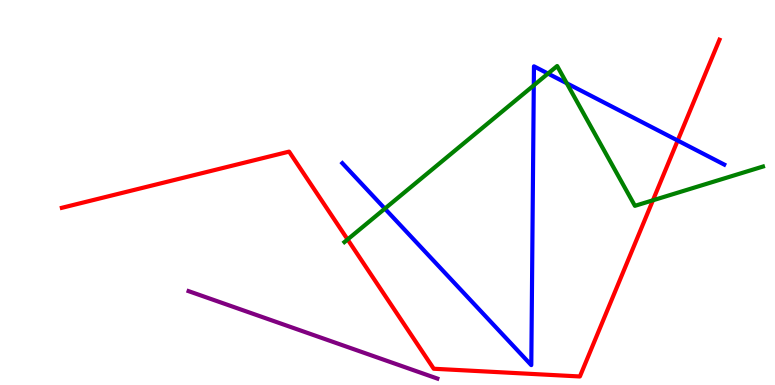[{'lines': ['blue', 'red'], 'intersections': [{'x': 8.74, 'y': 6.35}]}, {'lines': ['green', 'red'], 'intersections': [{'x': 4.49, 'y': 3.78}, {'x': 8.42, 'y': 4.8}]}, {'lines': ['purple', 'red'], 'intersections': []}, {'lines': ['blue', 'green'], 'intersections': [{'x': 4.97, 'y': 4.58}, {'x': 6.89, 'y': 7.78}, {'x': 7.07, 'y': 8.09}, {'x': 7.31, 'y': 7.84}]}, {'lines': ['blue', 'purple'], 'intersections': []}, {'lines': ['green', 'purple'], 'intersections': []}]